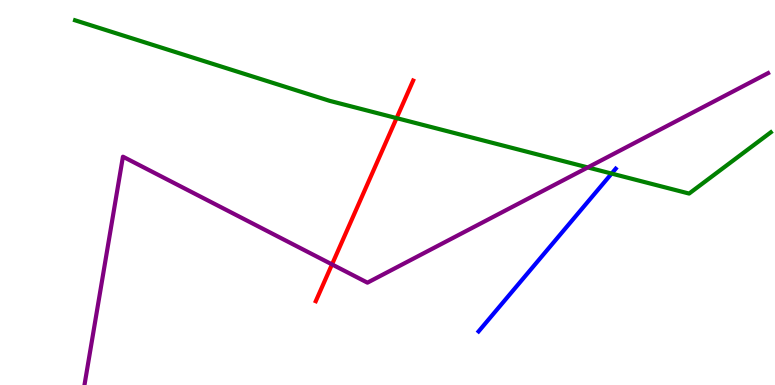[{'lines': ['blue', 'red'], 'intersections': []}, {'lines': ['green', 'red'], 'intersections': [{'x': 5.12, 'y': 6.93}]}, {'lines': ['purple', 'red'], 'intersections': [{'x': 4.28, 'y': 3.13}]}, {'lines': ['blue', 'green'], 'intersections': [{'x': 7.89, 'y': 5.49}]}, {'lines': ['blue', 'purple'], 'intersections': []}, {'lines': ['green', 'purple'], 'intersections': [{'x': 7.58, 'y': 5.65}]}]